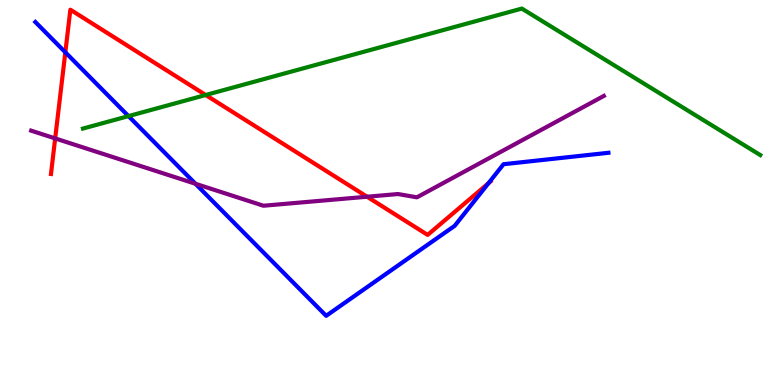[{'lines': ['blue', 'red'], 'intersections': [{'x': 0.843, 'y': 8.64}, {'x': 6.3, 'y': 5.24}]}, {'lines': ['green', 'red'], 'intersections': [{'x': 2.65, 'y': 7.53}]}, {'lines': ['purple', 'red'], 'intersections': [{'x': 0.712, 'y': 6.4}, {'x': 4.74, 'y': 4.89}]}, {'lines': ['blue', 'green'], 'intersections': [{'x': 1.66, 'y': 6.98}]}, {'lines': ['blue', 'purple'], 'intersections': [{'x': 2.52, 'y': 5.23}]}, {'lines': ['green', 'purple'], 'intersections': []}]